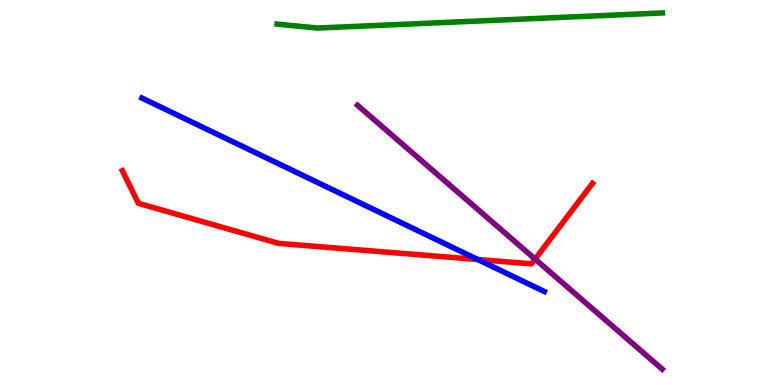[{'lines': ['blue', 'red'], 'intersections': [{'x': 6.16, 'y': 3.26}]}, {'lines': ['green', 'red'], 'intersections': []}, {'lines': ['purple', 'red'], 'intersections': [{'x': 6.9, 'y': 3.27}]}, {'lines': ['blue', 'green'], 'intersections': []}, {'lines': ['blue', 'purple'], 'intersections': []}, {'lines': ['green', 'purple'], 'intersections': []}]